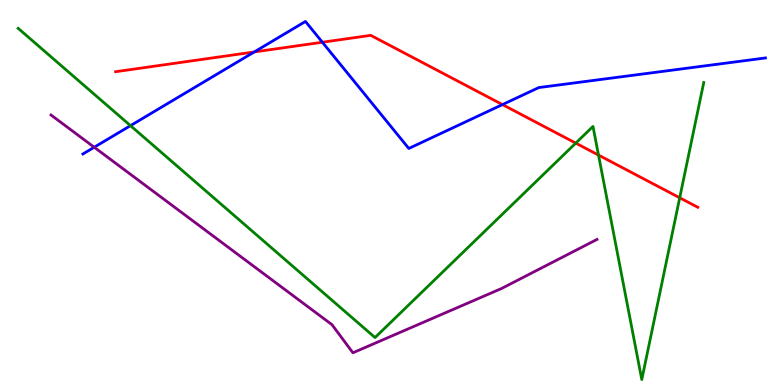[{'lines': ['blue', 'red'], 'intersections': [{'x': 3.28, 'y': 8.65}, {'x': 4.16, 'y': 8.9}, {'x': 6.48, 'y': 7.28}]}, {'lines': ['green', 'red'], 'intersections': [{'x': 7.43, 'y': 6.28}, {'x': 7.72, 'y': 5.97}, {'x': 8.77, 'y': 4.86}]}, {'lines': ['purple', 'red'], 'intersections': []}, {'lines': ['blue', 'green'], 'intersections': [{'x': 1.68, 'y': 6.74}]}, {'lines': ['blue', 'purple'], 'intersections': [{'x': 1.22, 'y': 6.18}]}, {'lines': ['green', 'purple'], 'intersections': []}]